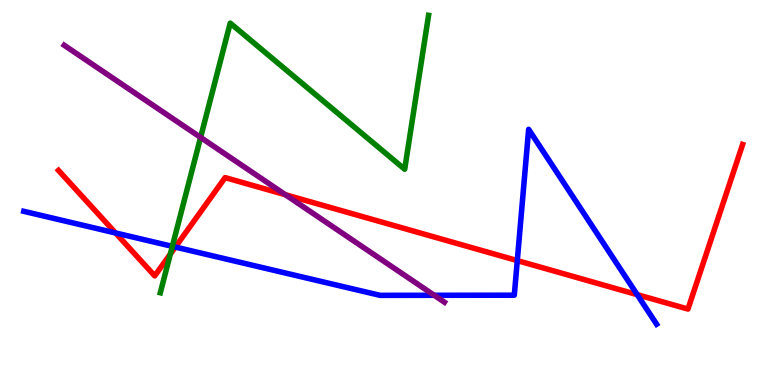[{'lines': ['blue', 'red'], 'intersections': [{'x': 1.49, 'y': 3.95}, {'x': 2.26, 'y': 3.58}, {'x': 6.67, 'y': 3.23}, {'x': 8.22, 'y': 2.35}]}, {'lines': ['green', 'red'], 'intersections': [{'x': 2.2, 'y': 3.4}]}, {'lines': ['purple', 'red'], 'intersections': [{'x': 3.68, 'y': 4.94}]}, {'lines': ['blue', 'green'], 'intersections': [{'x': 2.22, 'y': 3.6}]}, {'lines': ['blue', 'purple'], 'intersections': [{'x': 5.6, 'y': 2.33}]}, {'lines': ['green', 'purple'], 'intersections': [{'x': 2.59, 'y': 6.43}]}]